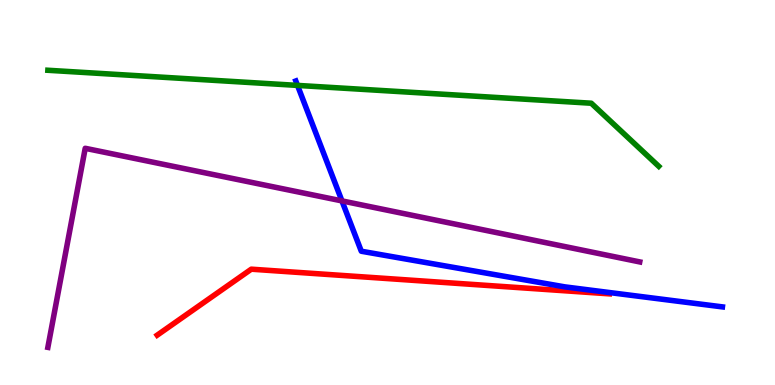[{'lines': ['blue', 'red'], 'intersections': []}, {'lines': ['green', 'red'], 'intersections': []}, {'lines': ['purple', 'red'], 'intersections': []}, {'lines': ['blue', 'green'], 'intersections': [{'x': 3.84, 'y': 7.78}]}, {'lines': ['blue', 'purple'], 'intersections': [{'x': 4.41, 'y': 4.78}]}, {'lines': ['green', 'purple'], 'intersections': []}]